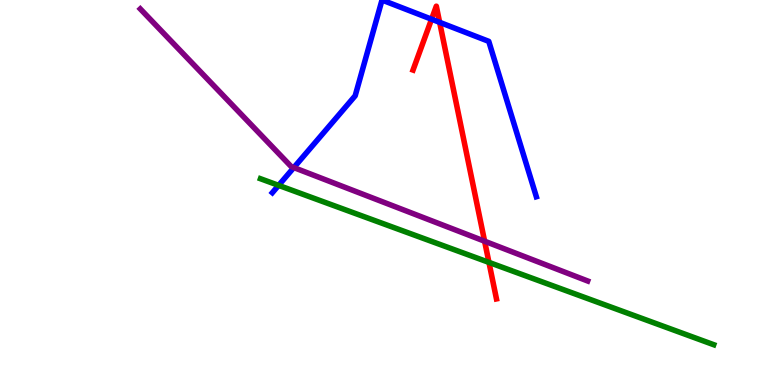[{'lines': ['blue', 'red'], 'intersections': [{'x': 5.57, 'y': 9.5}, {'x': 5.67, 'y': 9.42}]}, {'lines': ['green', 'red'], 'intersections': [{'x': 6.31, 'y': 3.18}]}, {'lines': ['purple', 'red'], 'intersections': [{'x': 6.25, 'y': 3.73}]}, {'lines': ['blue', 'green'], 'intersections': [{'x': 3.59, 'y': 5.19}]}, {'lines': ['blue', 'purple'], 'intersections': [{'x': 3.79, 'y': 5.65}]}, {'lines': ['green', 'purple'], 'intersections': []}]